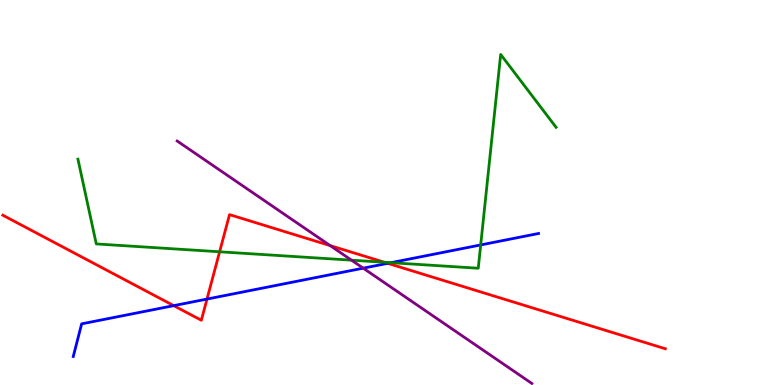[{'lines': ['blue', 'red'], 'intersections': [{'x': 2.24, 'y': 2.06}, {'x': 2.67, 'y': 2.23}, {'x': 5.0, 'y': 3.16}]}, {'lines': ['green', 'red'], 'intersections': [{'x': 2.83, 'y': 3.46}, {'x': 4.96, 'y': 3.19}]}, {'lines': ['purple', 'red'], 'intersections': [{'x': 4.26, 'y': 3.62}]}, {'lines': ['blue', 'green'], 'intersections': [{'x': 5.04, 'y': 3.18}, {'x': 6.2, 'y': 3.64}]}, {'lines': ['blue', 'purple'], 'intersections': [{'x': 4.69, 'y': 3.03}]}, {'lines': ['green', 'purple'], 'intersections': [{'x': 4.54, 'y': 3.24}]}]